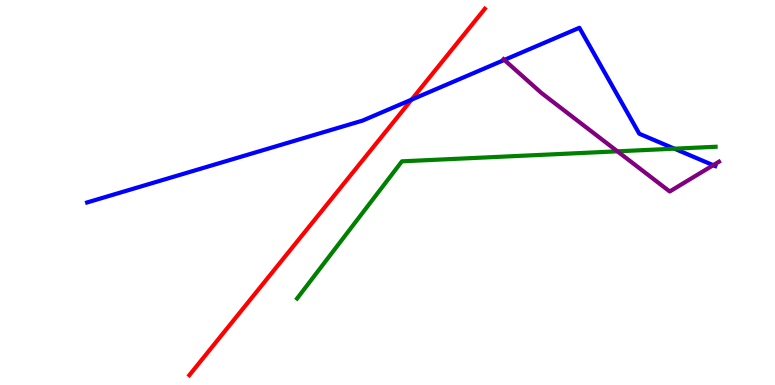[{'lines': ['blue', 'red'], 'intersections': [{'x': 5.31, 'y': 7.41}]}, {'lines': ['green', 'red'], 'intersections': []}, {'lines': ['purple', 'red'], 'intersections': []}, {'lines': ['blue', 'green'], 'intersections': [{'x': 8.7, 'y': 6.14}]}, {'lines': ['blue', 'purple'], 'intersections': [{'x': 6.51, 'y': 8.44}, {'x': 9.2, 'y': 5.71}]}, {'lines': ['green', 'purple'], 'intersections': [{'x': 7.97, 'y': 6.07}]}]